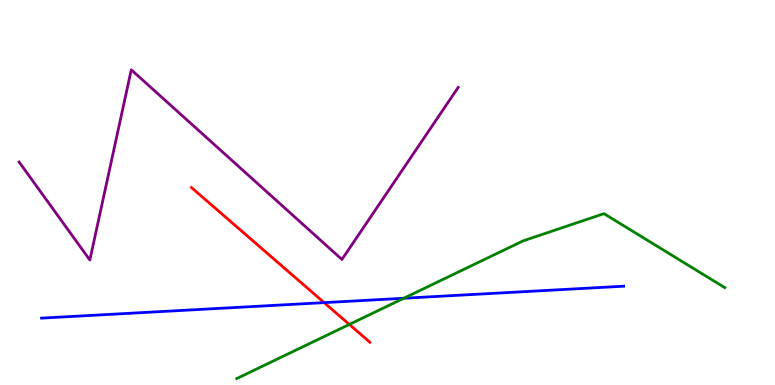[{'lines': ['blue', 'red'], 'intersections': [{'x': 4.18, 'y': 2.14}]}, {'lines': ['green', 'red'], 'intersections': [{'x': 4.51, 'y': 1.57}]}, {'lines': ['purple', 'red'], 'intersections': []}, {'lines': ['blue', 'green'], 'intersections': [{'x': 5.21, 'y': 2.25}]}, {'lines': ['blue', 'purple'], 'intersections': []}, {'lines': ['green', 'purple'], 'intersections': []}]